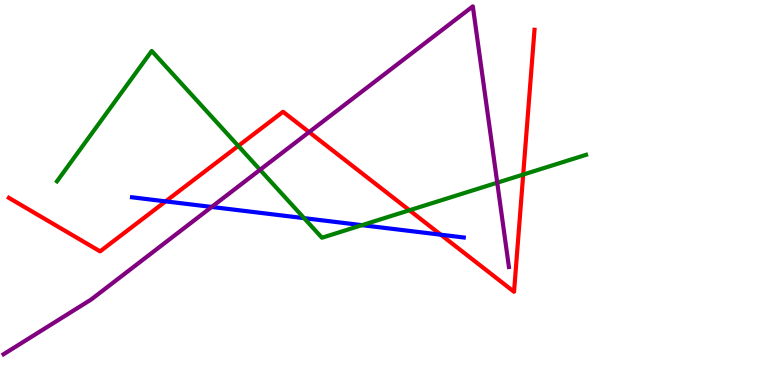[{'lines': ['blue', 'red'], 'intersections': [{'x': 2.14, 'y': 4.77}, {'x': 5.69, 'y': 3.9}]}, {'lines': ['green', 'red'], 'intersections': [{'x': 3.07, 'y': 6.21}, {'x': 5.28, 'y': 4.54}, {'x': 6.75, 'y': 5.47}]}, {'lines': ['purple', 'red'], 'intersections': [{'x': 3.99, 'y': 6.57}]}, {'lines': ['blue', 'green'], 'intersections': [{'x': 3.92, 'y': 4.33}, {'x': 4.67, 'y': 4.15}]}, {'lines': ['blue', 'purple'], 'intersections': [{'x': 2.73, 'y': 4.62}]}, {'lines': ['green', 'purple'], 'intersections': [{'x': 3.36, 'y': 5.59}, {'x': 6.42, 'y': 5.25}]}]